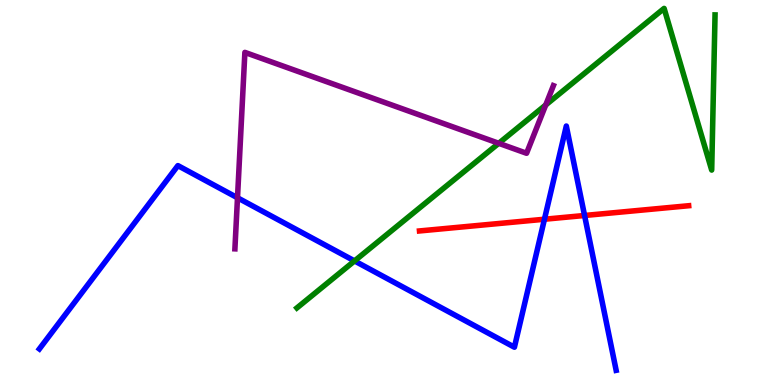[{'lines': ['blue', 'red'], 'intersections': [{'x': 7.03, 'y': 4.31}, {'x': 7.54, 'y': 4.4}]}, {'lines': ['green', 'red'], 'intersections': []}, {'lines': ['purple', 'red'], 'intersections': []}, {'lines': ['blue', 'green'], 'intersections': [{'x': 4.57, 'y': 3.22}]}, {'lines': ['blue', 'purple'], 'intersections': [{'x': 3.06, 'y': 4.86}]}, {'lines': ['green', 'purple'], 'intersections': [{'x': 6.44, 'y': 6.28}, {'x': 7.04, 'y': 7.27}]}]